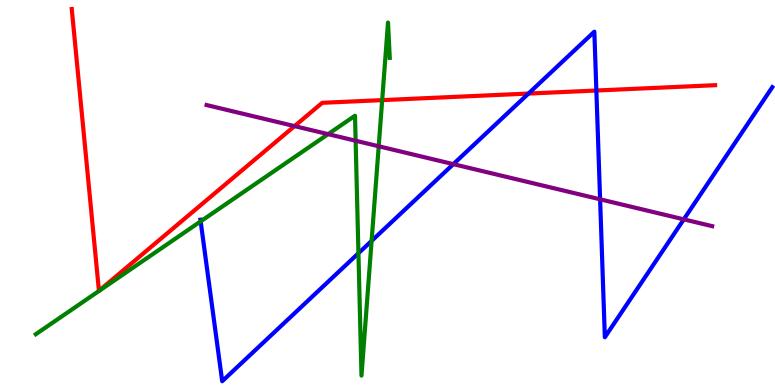[{'lines': ['blue', 'red'], 'intersections': [{'x': 6.82, 'y': 7.57}, {'x': 7.7, 'y': 7.65}]}, {'lines': ['green', 'red'], 'intersections': [{'x': 4.93, 'y': 7.4}]}, {'lines': ['purple', 'red'], 'intersections': [{'x': 3.8, 'y': 6.72}]}, {'lines': ['blue', 'green'], 'intersections': [{'x': 2.59, 'y': 4.25}, {'x': 4.62, 'y': 3.42}, {'x': 4.79, 'y': 3.74}]}, {'lines': ['blue', 'purple'], 'intersections': [{'x': 5.85, 'y': 5.74}, {'x': 7.74, 'y': 4.82}, {'x': 8.82, 'y': 4.3}]}, {'lines': ['green', 'purple'], 'intersections': [{'x': 4.23, 'y': 6.52}, {'x': 4.59, 'y': 6.34}, {'x': 4.89, 'y': 6.2}]}]